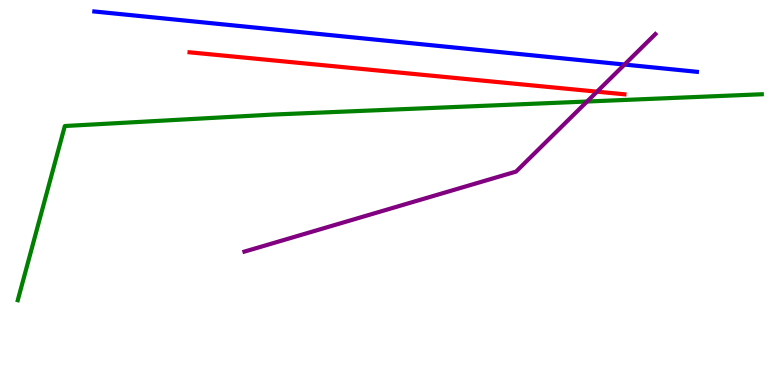[{'lines': ['blue', 'red'], 'intersections': []}, {'lines': ['green', 'red'], 'intersections': []}, {'lines': ['purple', 'red'], 'intersections': [{'x': 7.7, 'y': 7.62}]}, {'lines': ['blue', 'green'], 'intersections': []}, {'lines': ['blue', 'purple'], 'intersections': [{'x': 8.06, 'y': 8.32}]}, {'lines': ['green', 'purple'], 'intersections': [{'x': 7.57, 'y': 7.36}]}]